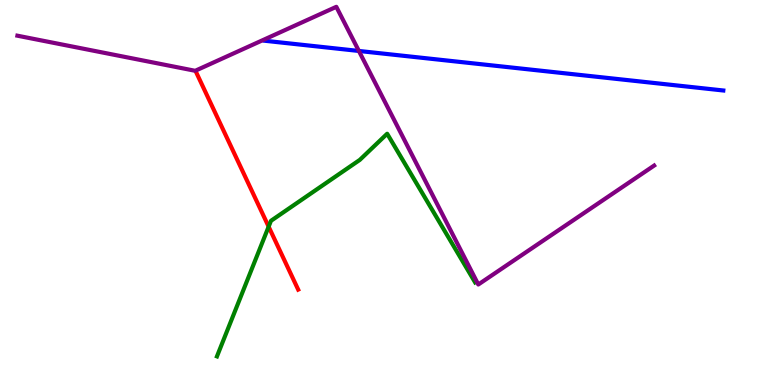[{'lines': ['blue', 'red'], 'intersections': []}, {'lines': ['green', 'red'], 'intersections': [{'x': 3.47, 'y': 4.11}]}, {'lines': ['purple', 'red'], 'intersections': []}, {'lines': ['blue', 'green'], 'intersections': []}, {'lines': ['blue', 'purple'], 'intersections': [{'x': 4.63, 'y': 8.68}]}, {'lines': ['green', 'purple'], 'intersections': []}]